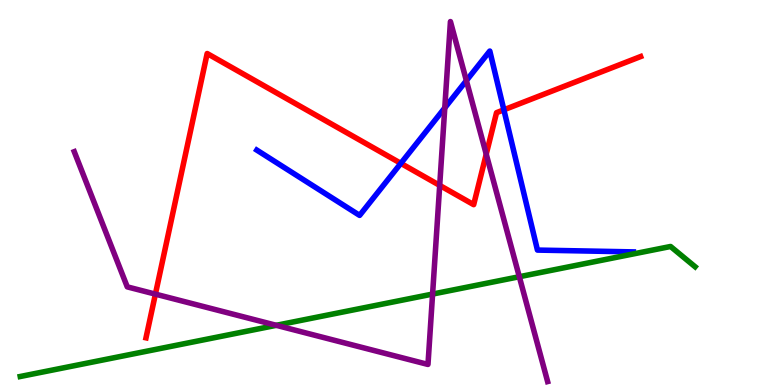[{'lines': ['blue', 'red'], 'intersections': [{'x': 5.17, 'y': 5.76}, {'x': 6.5, 'y': 7.15}]}, {'lines': ['green', 'red'], 'intersections': []}, {'lines': ['purple', 'red'], 'intersections': [{'x': 2.01, 'y': 2.36}, {'x': 5.67, 'y': 5.18}, {'x': 6.27, 'y': 6.0}]}, {'lines': ['blue', 'green'], 'intersections': []}, {'lines': ['blue', 'purple'], 'intersections': [{'x': 5.74, 'y': 7.2}, {'x': 6.02, 'y': 7.91}]}, {'lines': ['green', 'purple'], 'intersections': [{'x': 3.56, 'y': 1.55}, {'x': 5.58, 'y': 2.36}, {'x': 6.7, 'y': 2.81}]}]